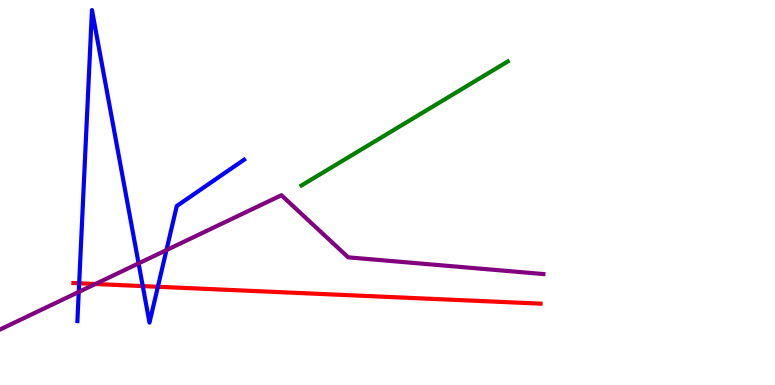[{'lines': ['blue', 'red'], 'intersections': [{'x': 1.02, 'y': 2.64}, {'x': 1.84, 'y': 2.57}, {'x': 2.04, 'y': 2.55}]}, {'lines': ['green', 'red'], 'intersections': []}, {'lines': ['purple', 'red'], 'intersections': [{'x': 1.23, 'y': 2.62}]}, {'lines': ['blue', 'green'], 'intersections': []}, {'lines': ['blue', 'purple'], 'intersections': [{'x': 1.02, 'y': 2.42}, {'x': 1.79, 'y': 3.16}, {'x': 2.15, 'y': 3.5}]}, {'lines': ['green', 'purple'], 'intersections': []}]